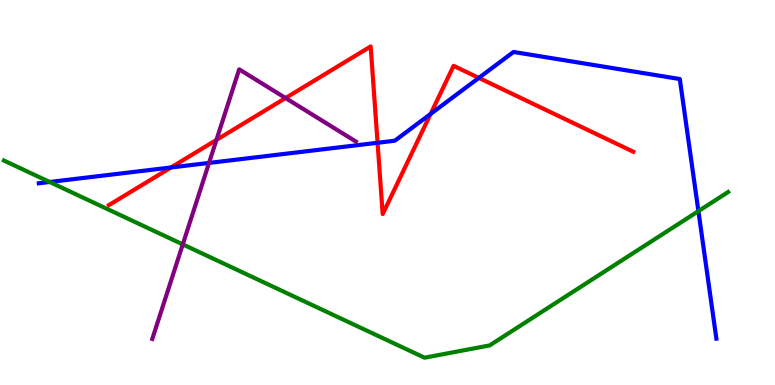[{'lines': ['blue', 'red'], 'intersections': [{'x': 2.21, 'y': 5.65}, {'x': 4.87, 'y': 6.29}, {'x': 5.56, 'y': 7.04}, {'x': 6.18, 'y': 7.98}]}, {'lines': ['green', 'red'], 'intersections': []}, {'lines': ['purple', 'red'], 'intersections': [{'x': 2.79, 'y': 6.37}, {'x': 3.68, 'y': 7.45}]}, {'lines': ['blue', 'green'], 'intersections': [{'x': 0.641, 'y': 5.27}, {'x': 9.01, 'y': 4.52}]}, {'lines': ['blue', 'purple'], 'intersections': [{'x': 2.7, 'y': 5.77}]}, {'lines': ['green', 'purple'], 'intersections': [{'x': 2.36, 'y': 3.65}]}]